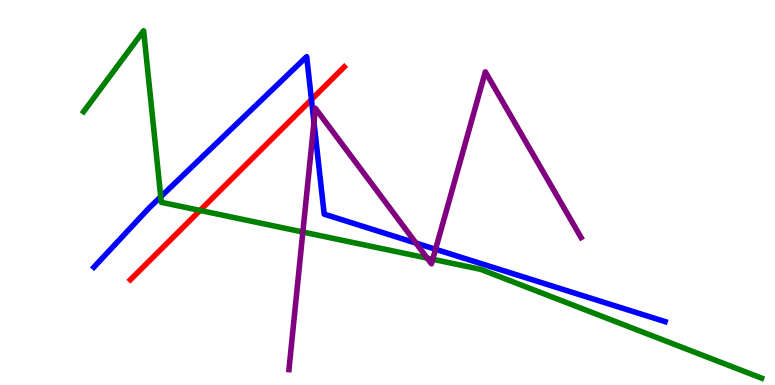[{'lines': ['blue', 'red'], 'intersections': [{'x': 4.02, 'y': 7.41}]}, {'lines': ['green', 'red'], 'intersections': [{'x': 2.58, 'y': 4.53}]}, {'lines': ['purple', 'red'], 'intersections': []}, {'lines': ['blue', 'green'], 'intersections': [{'x': 2.07, 'y': 4.89}]}, {'lines': ['blue', 'purple'], 'intersections': [{'x': 4.05, 'y': 6.83}, {'x': 5.37, 'y': 3.69}, {'x': 5.62, 'y': 3.53}]}, {'lines': ['green', 'purple'], 'intersections': [{'x': 3.91, 'y': 3.97}, {'x': 5.51, 'y': 3.3}, {'x': 5.58, 'y': 3.27}]}]